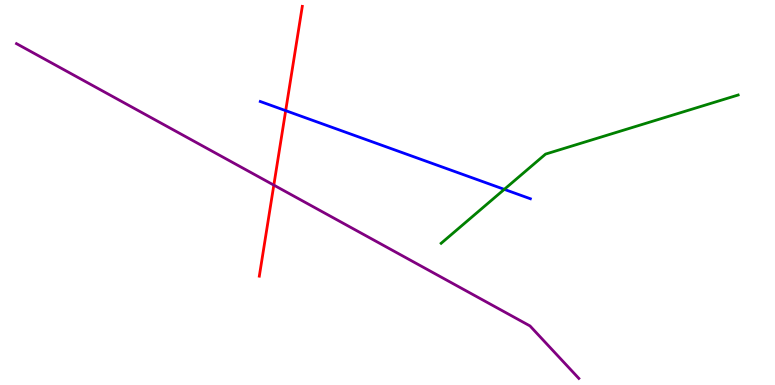[{'lines': ['blue', 'red'], 'intersections': [{'x': 3.69, 'y': 7.13}]}, {'lines': ['green', 'red'], 'intersections': []}, {'lines': ['purple', 'red'], 'intersections': [{'x': 3.53, 'y': 5.19}]}, {'lines': ['blue', 'green'], 'intersections': [{'x': 6.51, 'y': 5.08}]}, {'lines': ['blue', 'purple'], 'intersections': []}, {'lines': ['green', 'purple'], 'intersections': []}]